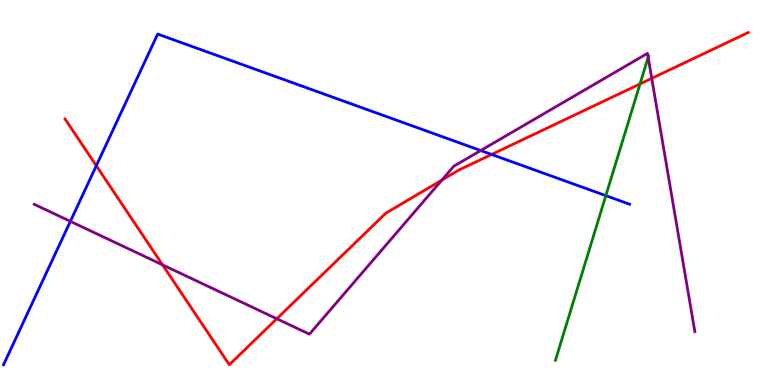[{'lines': ['blue', 'red'], 'intersections': [{'x': 1.24, 'y': 5.69}, {'x': 6.34, 'y': 5.99}]}, {'lines': ['green', 'red'], 'intersections': [{'x': 8.26, 'y': 7.82}]}, {'lines': ['purple', 'red'], 'intersections': [{'x': 2.1, 'y': 3.12}, {'x': 3.57, 'y': 1.72}, {'x': 5.7, 'y': 5.32}, {'x': 8.41, 'y': 7.96}]}, {'lines': ['blue', 'green'], 'intersections': [{'x': 7.82, 'y': 4.92}]}, {'lines': ['blue', 'purple'], 'intersections': [{'x': 0.908, 'y': 4.25}, {'x': 6.2, 'y': 6.09}]}, {'lines': ['green', 'purple'], 'intersections': [{'x': 8.36, 'y': 8.51}]}]